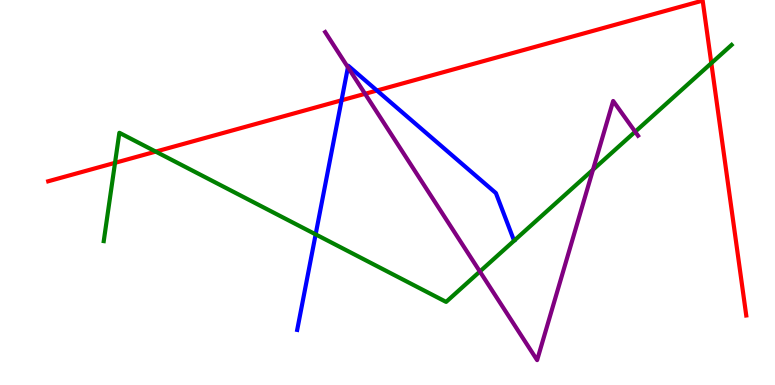[{'lines': ['blue', 'red'], 'intersections': [{'x': 4.41, 'y': 7.39}, {'x': 4.86, 'y': 7.65}]}, {'lines': ['green', 'red'], 'intersections': [{'x': 1.48, 'y': 5.77}, {'x': 2.01, 'y': 6.06}, {'x': 9.18, 'y': 8.36}]}, {'lines': ['purple', 'red'], 'intersections': [{'x': 4.71, 'y': 7.56}]}, {'lines': ['blue', 'green'], 'intersections': [{'x': 4.07, 'y': 3.91}]}, {'lines': ['blue', 'purple'], 'intersections': [{'x': 4.49, 'y': 8.25}]}, {'lines': ['green', 'purple'], 'intersections': [{'x': 6.19, 'y': 2.95}, {'x': 7.65, 'y': 5.59}, {'x': 8.2, 'y': 6.58}]}]